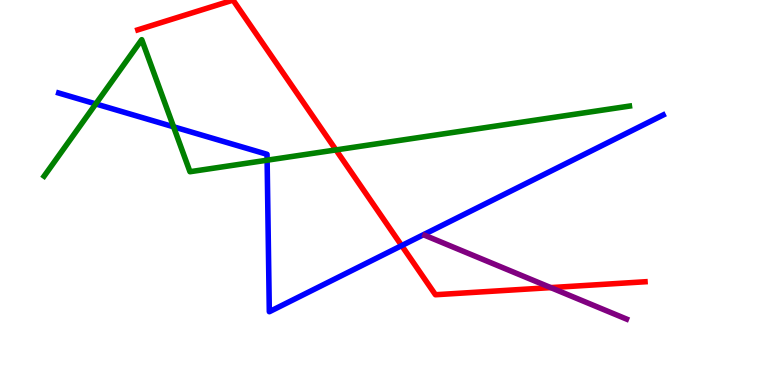[{'lines': ['blue', 'red'], 'intersections': [{'x': 5.18, 'y': 3.62}]}, {'lines': ['green', 'red'], 'intersections': [{'x': 4.33, 'y': 6.11}]}, {'lines': ['purple', 'red'], 'intersections': [{'x': 7.11, 'y': 2.53}]}, {'lines': ['blue', 'green'], 'intersections': [{'x': 1.24, 'y': 7.3}, {'x': 2.24, 'y': 6.71}, {'x': 3.45, 'y': 5.84}]}, {'lines': ['blue', 'purple'], 'intersections': []}, {'lines': ['green', 'purple'], 'intersections': []}]